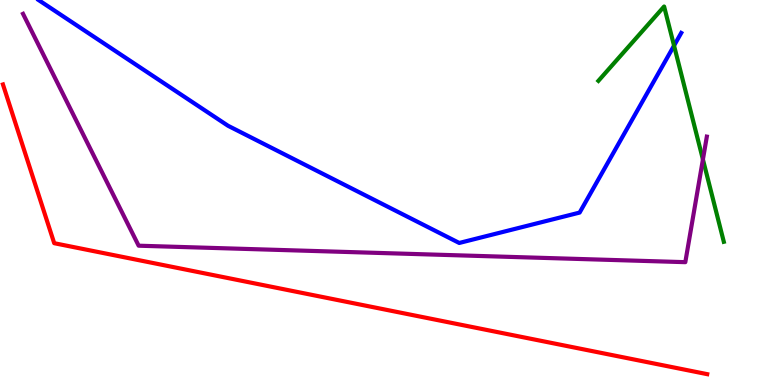[{'lines': ['blue', 'red'], 'intersections': []}, {'lines': ['green', 'red'], 'intersections': []}, {'lines': ['purple', 'red'], 'intersections': []}, {'lines': ['blue', 'green'], 'intersections': [{'x': 8.7, 'y': 8.81}]}, {'lines': ['blue', 'purple'], 'intersections': []}, {'lines': ['green', 'purple'], 'intersections': [{'x': 9.07, 'y': 5.86}]}]